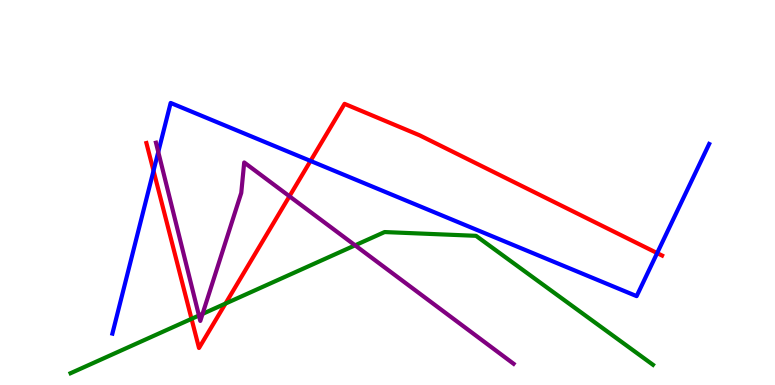[{'lines': ['blue', 'red'], 'intersections': [{'x': 1.98, 'y': 5.56}, {'x': 4.01, 'y': 5.82}, {'x': 8.48, 'y': 3.43}]}, {'lines': ['green', 'red'], 'intersections': [{'x': 2.47, 'y': 1.72}, {'x': 2.91, 'y': 2.11}]}, {'lines': ['purple', 'red'], 'intersections': [{'x': 3.73, 'y': 4.9}]}, {'lines': ['blue', 'green'], 'intersections': []}, {'lines': ['blue', 'purple'], 'intersections': [{'x': 2.04, 'y': 6.05}]}, {'lines': ['green', 'purple'], 'intersections': [{'x': 2.57, 'y': 1.81}, {'x': 2.61, 'y': 1.85}, {'x': 4.58, 'y': 3.63}]}]